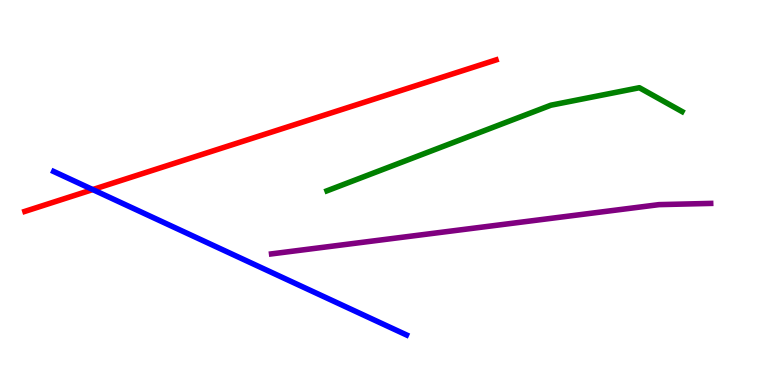[{'lines': ['blue', 'red'], 'intersections': [{'x': 1.2, 'y': 5.08}]}, {'lines': ['green', 'red'], 'intersections': []}, {'lines': ['purple', 'red'], 'intersections': []}, {'lines': ['blue', 'green'], 'intersections': []}, {'lines': ['blue', 'purple'], 'intersections': []}, {'lines': ['green', 'purple'], 'intersections': []}]